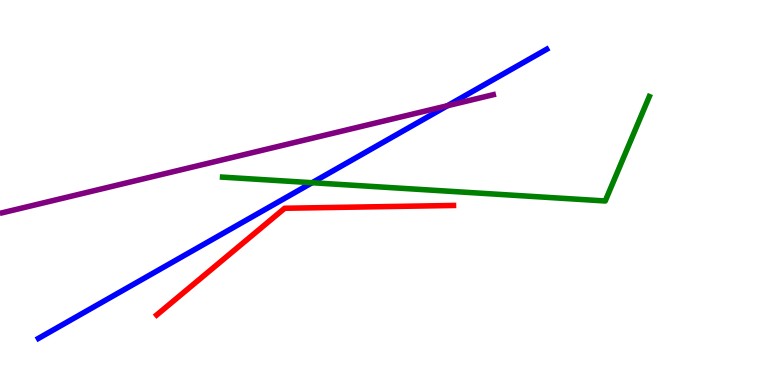[{'lines': ['blue', 'red'], 'intersections': []}, {'lines': ['green', 'red'], 'intersections': []}, {'lines': ['purple', 'red'], 'intersections': []}, {'lines': ['blue', 'green'], 'intersections': [{'x': 4.03, 'y': 5.25}]}, {'lines': ['blue', 'purple'], 'intersections': [{'x': 5.77, 'y': 7.25}]}, {'lines': ['green', 'purple'], 'intersections': []}]